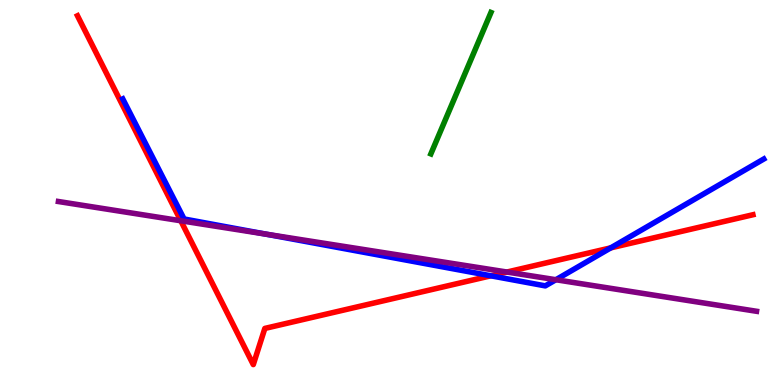[{'lines': ['blue', 'red'], 'intersections': [{'x': 6.33, 'y': 2.84}, {'x': 7.88, 'y': 3.56}]}, {'lines': ['green', 'red'], 'intersections': []}, {'lines': ['purple', 'red'], 'intersections': [{'x': 2.33, 'y': 4.27}, {'x': 6.54, 'y': 2.93}]}, {'lines': ['blue', 'green'], 'intersections': []}, {'lines': ['blue', 'purple'], 'intersections': [{'x': 3.43, 'y': 3.92}, {'x': 7.17, 'y': 2.73}]}, {'lines': ['green', 'purple'], 'intersections': []}]